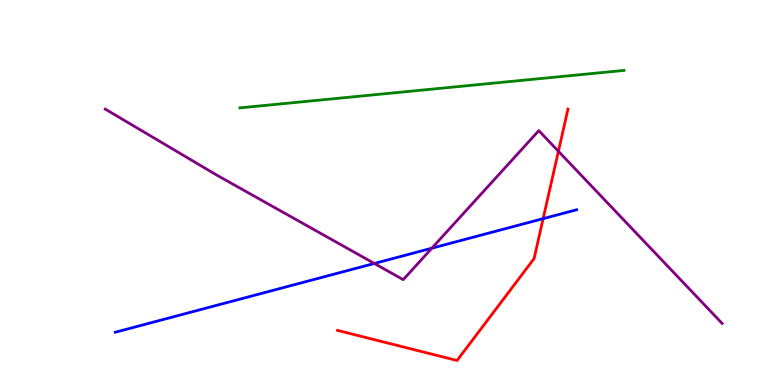[{'lines': ['blue', 'red'], 'intersections': [{'x': 7.01, 'y': 4.32}]}, {'lines': ['green', 'red'], 'intersections': []}, {'lines': ['purple', 'red'], 'intersections': [{'x': 7.21, 'y': 6.07}]}, {'lines': ['blue', 'green'], 'intersections': []}, {'lines': ['blue', 'purple'], 'intersections': [{'x': 4.83, 'y': 3.16}, {'x': 5.57, 'y': 3.55}]}, {'lines': ['green', 'purple'], 'intersections': []}]